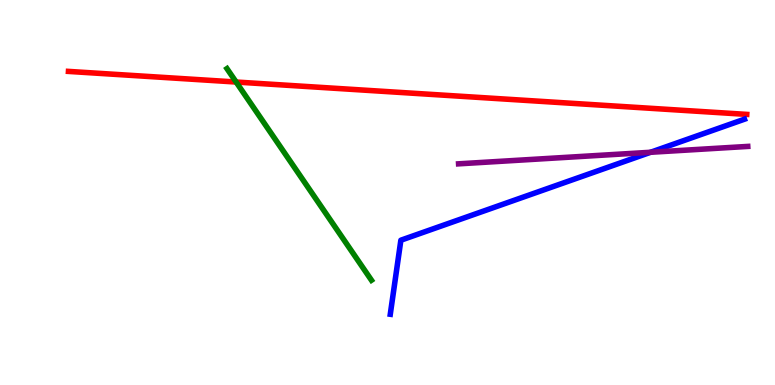[{'lines': ['blue', 'red'], 'intersections': []}, {'lines': ['green', 'red'], 'intersections': [{'x': 3.05, 'y': 7.87}]}, {'lines': ['purple', 'red'], 'intersections': []}, {'lines': ['blue', 'green'], 'intersections': []}, {'lines': ['blue', 'purple'], 'intersections': [{'x': 8.39, 'y': 6.04}]}, {'lines': ['green', 'purple'], 'intersections': []}]